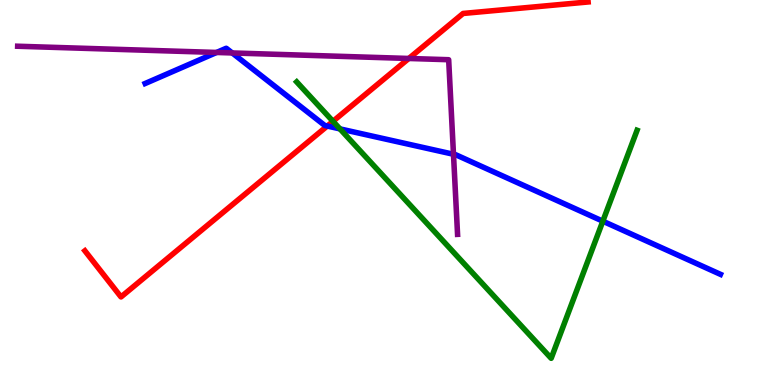[{'lines': ['blue', 'red'], 'intersections': [{'x': 4.22, 'y': 6.73}]}, {'lines': ['green', 'red'], 'intersections': [{'x': 4.3, 'y': 6.85}]}, {'lines': ['purple', 'red'], 'intersections': [{'x': 5.27, 'y': 8.48}]}, {'lines': ['blue', 'green'], 'intersections': [{'x': 4.39, 'y': 6.65}, {'x': 7.78, 'y': 4.25}]}, {'lines': ['blue', 'purple'], 'intersections': [{'x': 2.79, 'y': 8.64}, {'x': 3.0, 'y': 8.62}, {'x': 5.85, 'y': 5.99}]}, {'lines': ['green', 'purple'], 'intersections': []}]